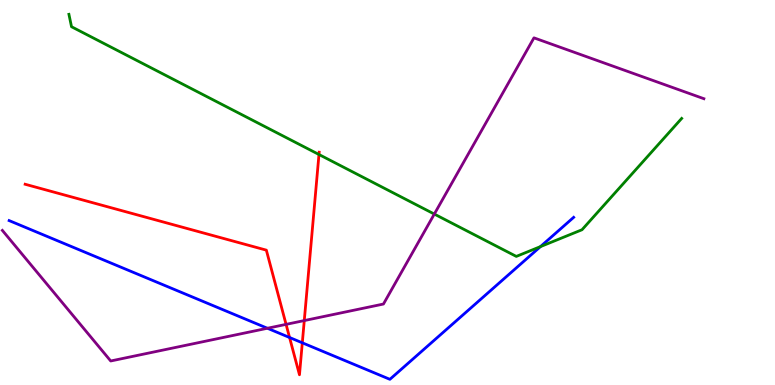[{'lines': ['blue', 'red'], 'intersections': [{'x': 3.74, 'y': 1.23}, {'x': 3.9, 'y': 1.1}]}, {'lines': ['green', 'red'], 'intersections': [{'x': 4.12, 'y': 5.99}]}, {'lines': ['purple', 'red'], 'intersections': [{'x': 3.69, 'y': 1.57}, {'x': 3.93, 'y': 1.67}]}, {'lines': ['blue', 'green'], 'intersections': [{'x': 6.97, 'y': 3.59}]}, {'lines': ['blue', 'purple'], 'intersections': [{'x': 3.45, 'y': 1.47}]}, {'lines': ['green', 'purple'], 'intersections': [{'x': 5.6, 'y': 4.44}]}]